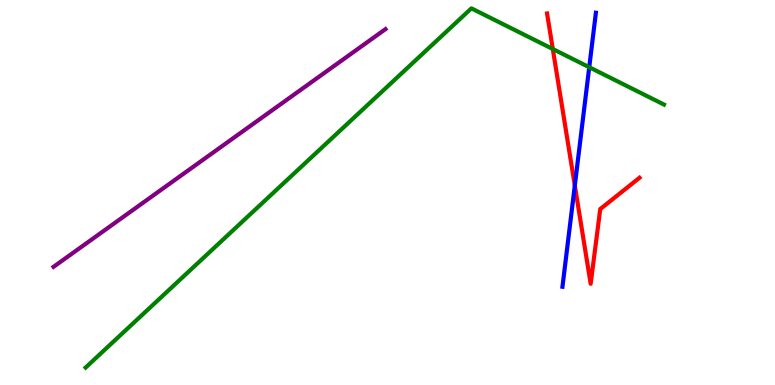[{'lines': ['blue', 'red'], 'intersections': [{'x': 7.42, 'y': 5.18}]}, {'lines': ['green', 'red'], 'intersections': [{'x': 7.13, 'y': 8.73}]}, {'lines': ['purple', 'red'], 'intersections': []}, {'lines': ['blue', 'green'], 'intersections': [{'x': 7.6, 'y': 8.25}]}, {'lines': ['blue', 'purple'], 'intersections': []}, {'lines': ['green', 'purple'], 'intersections': []}]